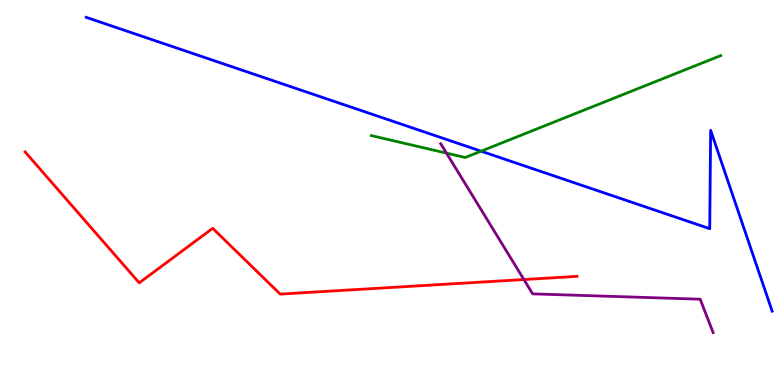[{'lines': ['blue', 'red'], 'intersections': []}, {'lines': ['green', 'red'], 'intersections': []}, {'lines': ['purple', 'red'], 'intersections': [{'x': 6.76, 'y': 2.74}]}, {'lines': ['blue', 'green'], 'intersections': [{'x': 6.21, 'y': 6.07}]}, {'lines': ['blue', 'purple'], 'intersections': []}, {'lines': ['green', 'purple'], 'intersections': [{'x': 5.76, 'y': 6.02}]}]